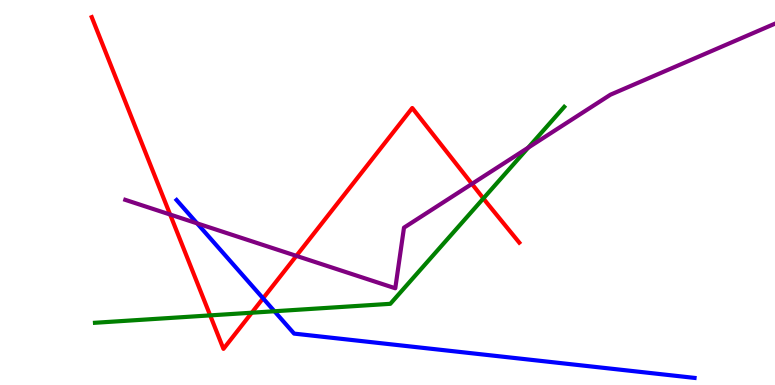[{'lines': ['blue', 'red'], 'intersections': [{'x': 3.39, 'y': 2.25}]}, {'lines': ['green', 'red'], 'intersections': [{'x': 2.71, 'y': 1.81}, {'x': 3.25, 'y': 1.88}, {'x': 6.24, 'y': 4.85}]}, {'lines': ['purple', 'red'], 'intersections': [{'x': 2.2, 'y': 4.43}, {'x': 3.82, 'y': 3.35}, {'x': 6.09, 'y': 5.22}]}, {'lines': ['blue', 'green'], 'intersections': [{'x': 3.54, 'y': 1.92}]}, {'lines': ['blue', 'purple'], 'intersections': [{'x': 2.54, 'y': 4.2}]}, {'lines': ['green', 'purple'], 'intersections': [{'x': 6.82, 'y': 6.16}]}]